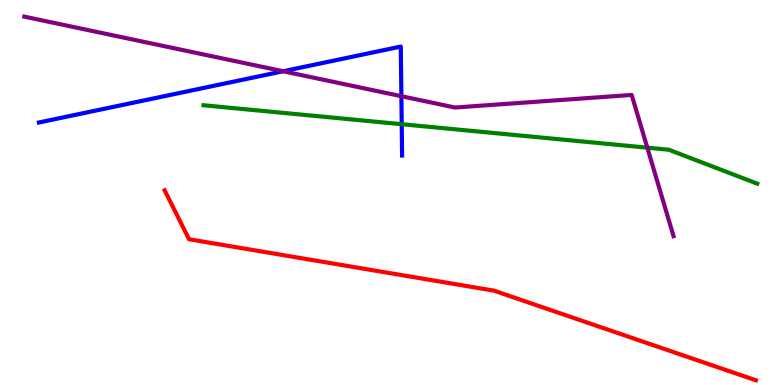[{'lines': ['blue', 'red'], 'intersections': []}, {'lines': ['green', 'red'], 'intersections': []}, {'lines': ['purple', 'red'], 'intersections': []}, {'lines': ['blue', 'green'], 'intersections': [{'x': 5.18, 'y': 6.77}]}, {'lines': ['blue', 'purple'], 'intersections': [{'x': 3.65, 'y': 8.15}, {'x': 5.18, 'y': 7.5}]}, {'lines': ['green', 'purple'], 'intersections': [{'x': 8.35, 'y': 6.16}]}]